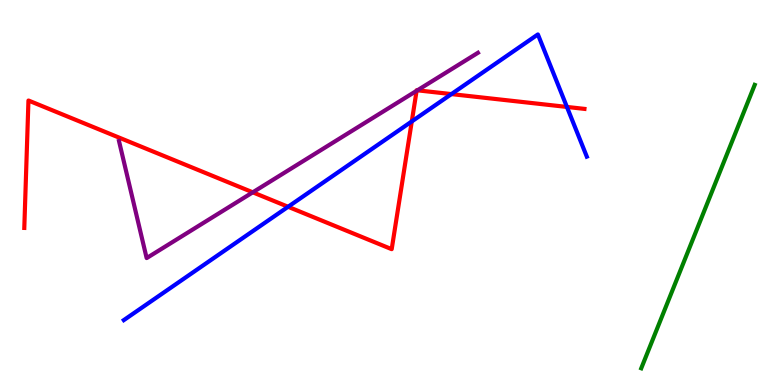[{'lines': ['blue', 'red'], 'intersections': [{'x': 3.72, 'y': 4.63}, {'x': 5.31, 'y': 6.85}, {'x': 5.82, 'y': 7.56}, {'x': 7.32, 'y': 7.22}]}, {'lines': ['green', 'red'], 'intersections': []}, {'lines': ['purple', 'red'], 'intersections': [{'x': 3.26, 'y': 5.0}, {'x': 5.38, 'y': 7.64}, {'x': 5.39, 'y': 7.65}]}, {'lines': ['blue', 'green'], 'intersections': []}, {'lines': ['blue', 'purple'], 'intersections': []}, {'lines': ['green', 'purple'], 'intersections': []}]